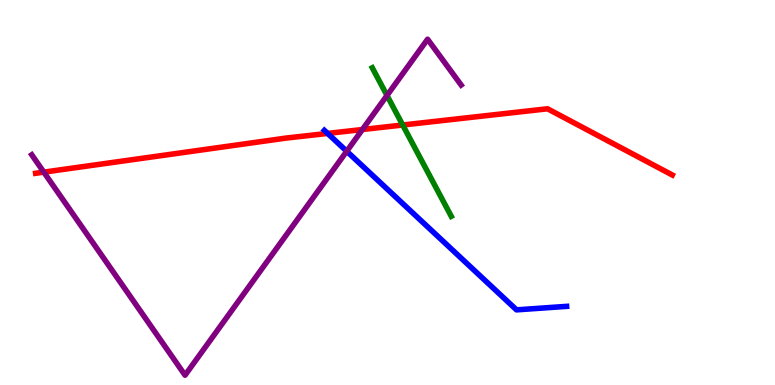[{'lines': ['blue', 'red'], 'intersections': [{'x': 4.23, 'y': 6.53}]}, {'lines': ['green', 'red'], 'intersections': [{'x': 5.2, 'y': 6.75}]}, {'lines': ['purple', 'red'], 'intersections': [{'x': 0.565, 'y': 5.53}, {'x': 4.68, 'y': 6.64}]}, {'lines': ['blue', 'green'], 'intersections': []}, {'lines': ['blue', 'purple'], 'intersections': [{'x': 4.47, 'y': 6.07}]}, {'lines': ['green', 'purple'], 'intersections': [{'x': 4.99, 'y': 7.52}]}]